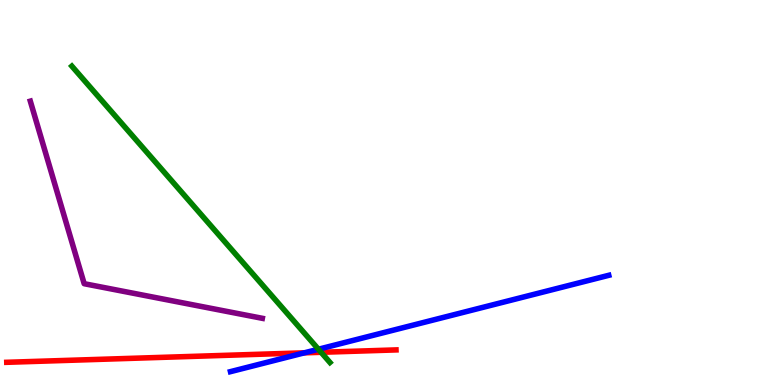[{'lines': ['blue', 'red'], 'intersections': [{'x': 3.93, 'y': 0.836}]}, {'lines': ['green', 'red'], 'intersections': [{'x': 4.14, 'y': 0.849}]}, {'lines': ['purple', 'red'], 'intersections': []}, {'lines': ['blue', 'green'], 'intersections': [{'x': 4.11, 'y': 0.929}]}, {'lines': ['blue', 'purple'], 'intersections': []}, {'lines': ['green', 'purple'], 'intersections': []}]